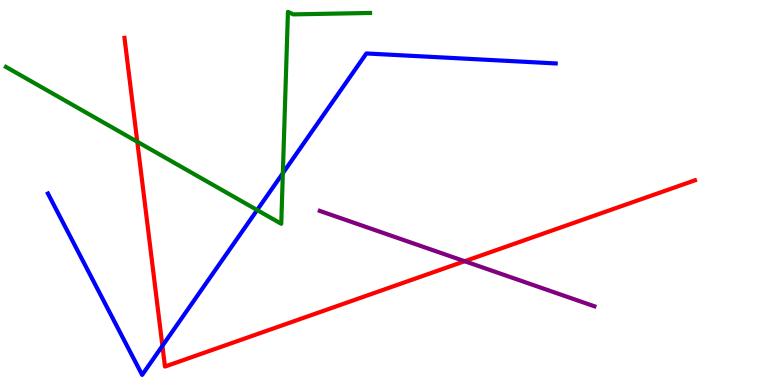[{'lines': ['blue', 'red'], 'intersections': [{'x': 2.1, 'y': 1.02}]}, {'lines': ['green', 'red'], 'intersections': [{'x': 1.77, 'y': 6.32}]}, {'lines': ['purple', 'red'], 'intersections': [{'x': 6.0, 'y': 3.21}]}, {'lines': ['blue', 'green'], 'intersections': [{'x': 3.32, 'y': 4.54}, {'x': 3.65, 'y': 5.5}]}, {'lines': ['blue', 'purple'], 'intersections': []}, {'lines': ['green', 'purple'], 'intersections': []}]